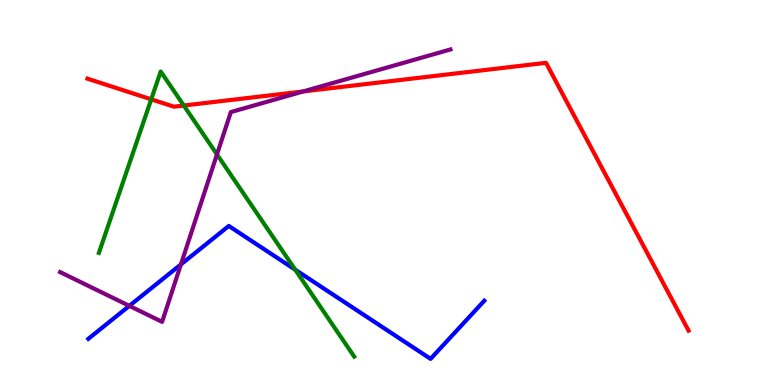[{'lines': ['blue', 'red'], 'intersections': []}, {'lines': ['green', 'red'], 'intersections': [{'x': 1.95, 'y': 7.42}, {'x': 2.37, 'y': 7.26}]}, {'lines': ['purple', 'red'], 'intersections': [{'x': 3.91, 'y': 7.62}]}, {'lines': ['blue', 'green'], 'intersections': [{'x': 3.81, 'y': 3.0}]}, {'lines': ['blue', 'purple'], 'intersections': [{'x': 1.67, 'y': 2.06}, {'x': 2.33, 'y': 3.13}]}, {'lines': ['green', 'purple'], 'intersections': [{'x': 2.8, 'y': 5.99}]}]